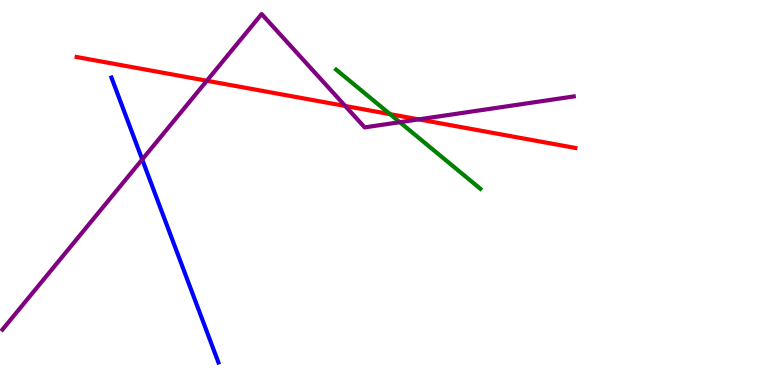[{'lines': ['blue', 'red'], 'intersections': []}, {'lines': ['green', 'red'], 'intersections': [{'x': 5.03, 'y': 7.03}]}, {'lines': ['purple', 'red'], 'intersections': [{'x': 2.67, 'y': 7.9}, {'x': 4.45, 'y': 7.25}, {'x': 5.4, 'y': 6.9}]}, {'lines': ['blue', 'green'], 'intersections': []}, {'lines': ['blue', 'purple'], 'intersections': [{'x': 1.83, 'y': 5.86}]}, {'lines': ['green', 'purple'], 'intersections': [{'x': 5.16, 'y': 6.83}]}]